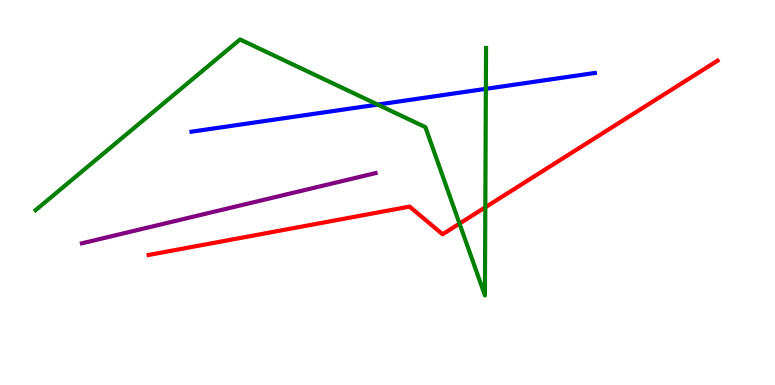[{'lines': ['blue', 'red'], 'intersections': []}, {'lines': ['green', 'red'], 'intersections': [{'x': 5.93, 'y': 4.19}, {'x': 6.26, 'y': 4.62}]}, {'lines': ['purple', 'red'], 'intersections': []}, {'lines': ['blue', 'green'], 'intersections': [{'x': 4.87, 'y': 7.28}, {'x': 6.27, 'y': 7.69}]}, {'lines': ['blue', 'purple'], 'intersections': []}, {'lines': ['green', 'purple'], 'intersections': []}]